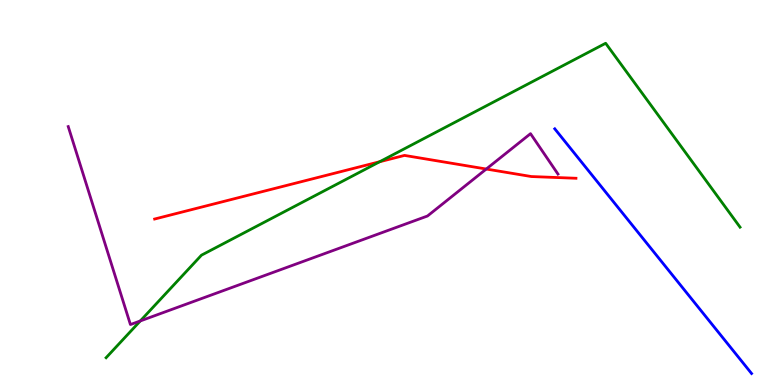[{'lines': ['blue', 'red'], 'intersections': []}, {'lines': ['green', 'red'], 'intersections': [{'x': 4.9, 'y': 5.8}]}, {'lines': ['purple', 'red'], 'intersections': [{'x': 6.27, 'y': 5.61}]}, {'lines': ['blue', 'green'], 'intersections': []}, {'lines': ['blue', 'purple'], 'intersections': []}, {'lines': ['green', 'purple'], 'intersections': [{'x': 1.81, 'y': 1.66}]}]